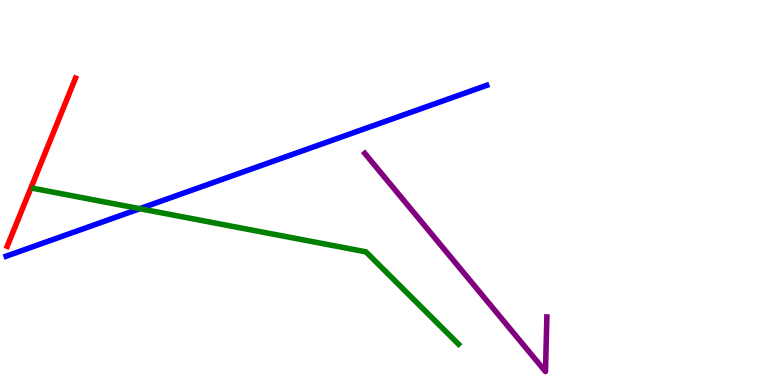[{'lines': ['blue', 'red'], 'intersections': []}, {'lines': ['green', 'red'], 'intersections': []}, {'lines': ['purple', 'red'], 'intersections': []}, {'lines': ['blue', 'green'], 'intersections': [{'x': 1.8, 'y': 4.58}]}, {'lines': ['blue', 'purple'], 'intersections': []}, {'lines': ['green', 'purple'], 'intersections': []}]